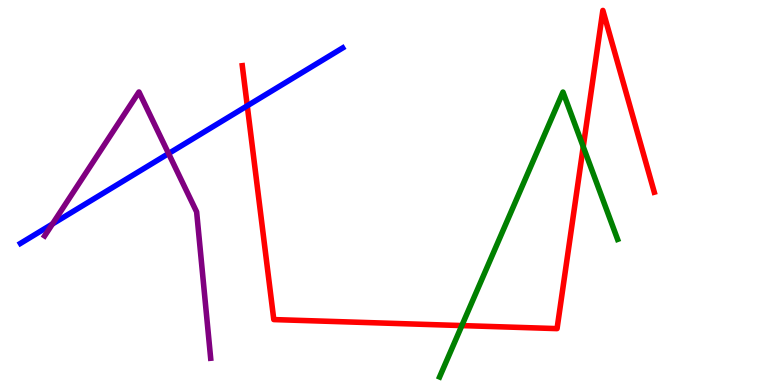[{'lines': ['blue', 'red'], 'intersections': [{'x': 3.19, 'y': 7.25}]}, {'lines': ['green', 'red'], 'intersections': [{'x': 5.96, 'y': 1.54}, {'x': 7.53, 'y': 6.19}]}, {'lines': ['purple', 'red'], 'intersections': []}, {'lines': ['blue', 'green'], 'intersections': []}, {'lines': ['blue', 'purple'], 'intersections': [{'x': 0.676, 'y': 4.18}, {'x': 2.18, 'y': 6.01}]}, {'lines': ['green', 'purple'], 'intersections': []}]